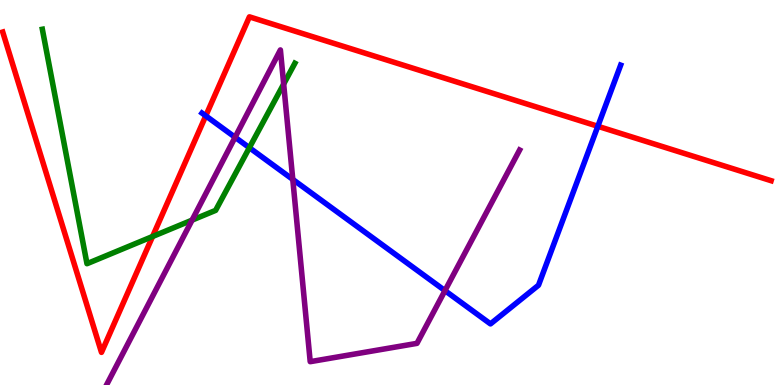[{'lines': ['blue', 'red'], 'intersections': [{'x': 2.66, 'y': 6.99}, {'x': 7.71, 'y': 6.72}]}, {'lines': ['green', 'red'], 'intersections': [{'x': 1.97, 'y': 3.86}]}, {'lines': ['purple', 'red'], 'intersections': []}, {'lines': ['blue', 'green'], 'intersections': [{'x': 3.22, 'y': 6.16}]}, {'lines': ['blue', 'purple'], 'intersections': [{'x': 3.03, 'y': 6.43}, {'x': 3.78, 'y': 5.34}, {'x': 5.74, 'y': 2.45}]}, {'lines': ['green', 'purple'], 'intersections': [{'x': 2.48, 'y': 4.28}, {'x': 3.66, 'y': 7.82}]}]